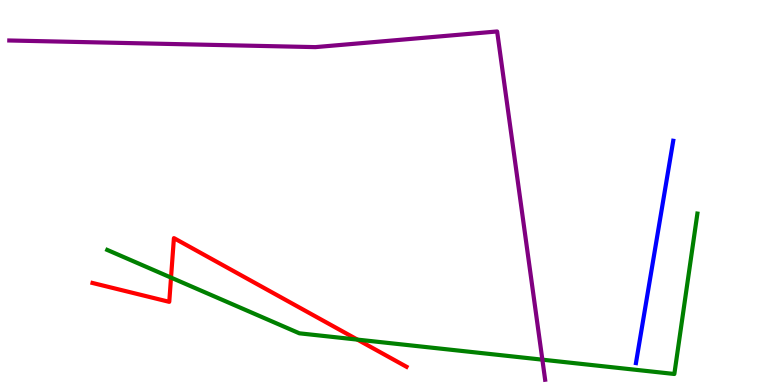[{'lines': ['blue', 'red'], 'intersections': []}, {'lines': ['green', 'red'], 'intersections': [{'x': 2.21, 'y': 2.79}, {'x': 4.61, 'y': 1.18}]}, {'lines': ['purple', 'red'], 'intersections': []}, {'lines': ['blue', 'green'], 'intersections': []}, {'lines': ['blue', 'purple'], 'intersections': []}, {'lines': ['green', 'purple'], 'intersections': [{'x': 7.0, 'y': 0.658}]}]